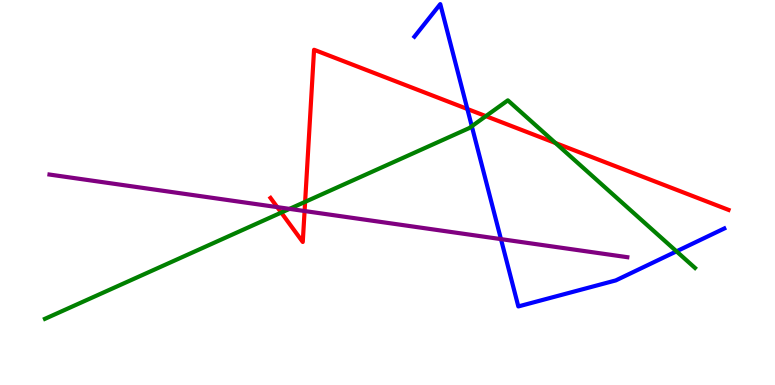[{'lines': ['blue', 'red'], 'intersections': [{'x': 6.03, 'y': 7.17}]}, {'lines': ['green', 'red'], 'intersections': [{'x': 3.63, 'y': 4.48}, {'x': 3.94, 'y': 4.76}, {'x': 6.27, 'y': 6.98}, {'x': 7.17, 'y': 6.28}]}, {'lines': ['purple', 'red'], 'intersections': [{'x': 3.58, 'y': 4.62}, {'x': 3.93, 'y': 4.52}]}, {'lines': ['blue', 'green'], 'intersections': [{'x': 6.09, 'y': 6.72}, {'x': 8.73, 'y': 3.47}]}, {'lines': ['blue', 'purple'], 'intersections': [{'x': 6.46, 'y': 3.79}]}, {'lines': ['green', 'purple'], 'intersections': [{'x': 3.74, 'y': 4.57}]}]